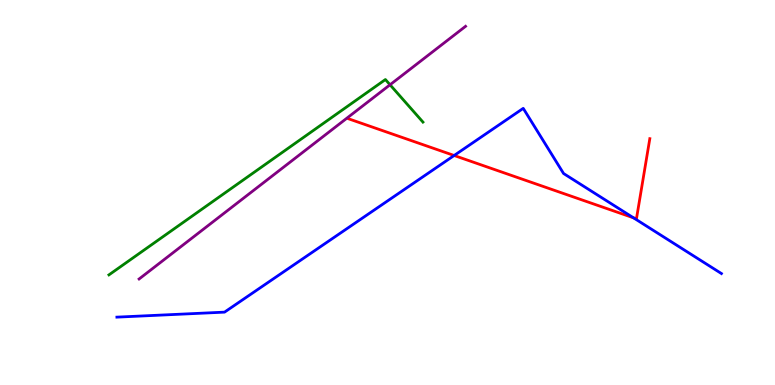[{'lines': ['blue', 'red'], 'intersections': [{'x': 5.86, 'y': 5.96}, {'x': 8.17, 'y': 4.34}]}, {'lines': ['green', 'red'], 'intersections': []}, {'lines': ['purple', 'red'], 'intersections': []}, {'lines': ['blue', 'green'], 'intersections': []}, {'lines': ['blue', 'purple'], 'intersections': []}, {'lines': ['green', 'purple'], 'intersections': [{'x': 5.03, 'y': 7.8}]}]